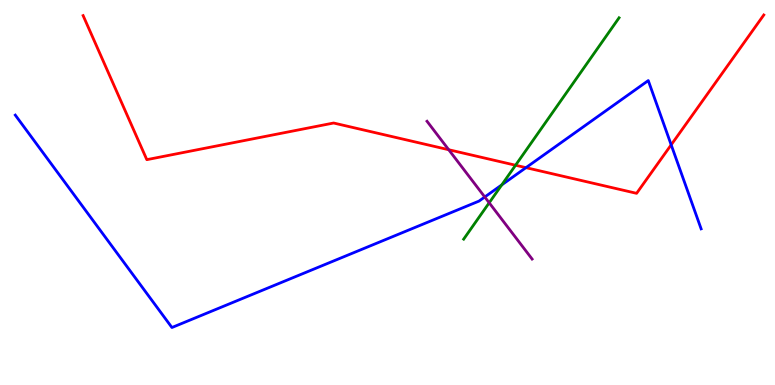[{'lines': ['blue', 'red'], 'intersections': [{'x': 6.79, 'y': 5.65}, {'x': 8.66, 'y': 6.24}]}, {'lines': ['green', 'red'], 'intersections': [{'x': 6.65, 'y': 5.71}]}, {'lines': ['purple', 'red'], 'intersections': [{'x': 5.79, 'y': 6.11}]}, {'lines': ['blue', 'green'], 'intersections': [{'x': 6.47, 'y': 5.2}]}, {'lines': ['blue', 'purple'], 'intersections': [{'x': 6.26, 'y': 4.88}]}, {'lines': ['green', 'purple'], 'intersections': [{'x': 6.31, 'y': 4.73}]}]